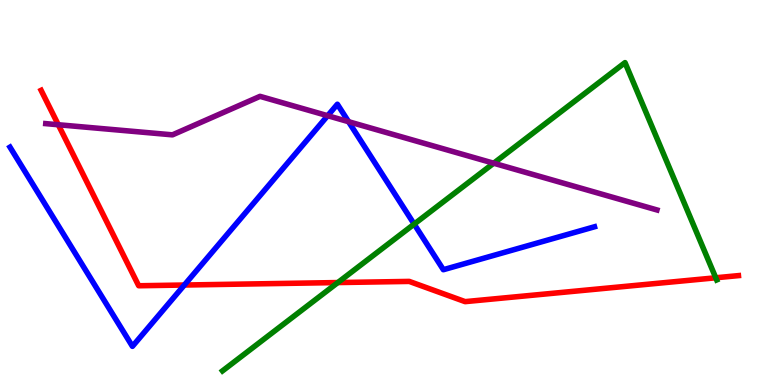[{'lines': ['blue', 'red'], 'intersections': [{'x': 2.38, 'y': 2.6}]}, {'lines': ['green', 'red'], 'intersections': [{'x': 4.36, 'y': 2.66}, {'x': 9.24, 'y': 2.78}]}, {'lines': ['purple', 'red'], 'intersections': [{'x': 0.752, 'y': 6.76}]}, {'lines': ['blue', 'green'], 'intersections': [{'x': 5.34, 'y': 4.18}]}, {'lines': ['blue', 'purple'], 'intersections': [{'x': 4.23, 'y': 6.99}, {'x': 4.5, 'y': 6.84}]}, {'lines': ['green', 'purple'], 'intersections': [{'x': 6.37, 'y': 5.76}]}]